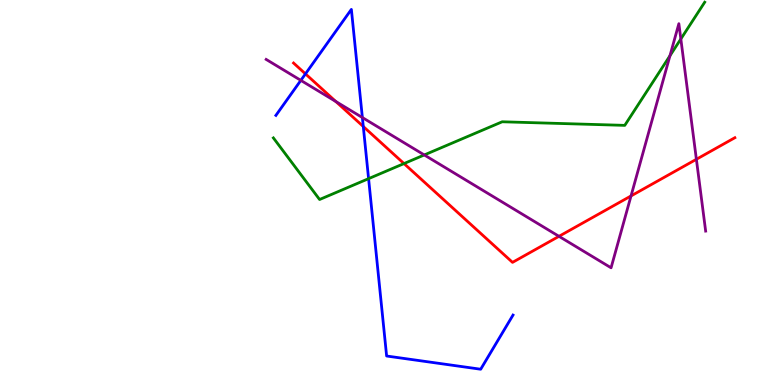[{'lines': ['blue', 'red'], 'intersections': [{'x': 3.94, 'y': 8.08}, {'x': 4.69, 'y': 6.71}]}, {'lines': ['green', 'red'], 'intersections': [{'x': 5.21, 'y': 5.75}]}, {'lines': ['purple', 'red'], 'intersections': [{'x': 4.33, 'y': 7.36}, {'x': 7.21, 'y': 3.86}, {'x': 8.14, 'y': 4.91}, {'x': 8.99, 'y': 5.86}]}, {'lines': ['blue', 'green'], 'intersections': [{'x': 4.76, 'y': 5.36}]}, {'lines': ['blue', 'purple'], 'intersections': [{'x': 3.88, 'y': 7.91}, {'x': 4.68, 'y': 6.95}]}, {'lines': ['green', 'purple'], 'intersections': [{'x': 5.47, 'y': 5.98}, {'x': 8.64, 'y': 8.55}, {'x': 8.79, 'y': 8.99}]}]